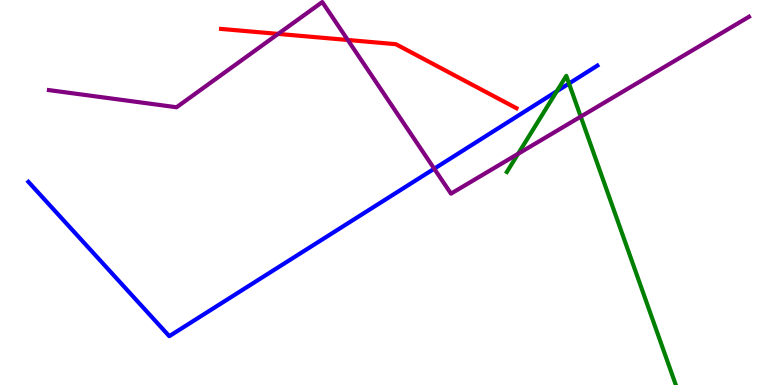[{'lines': ['blue', 'red'], 'intersections': []}, {'lines': ['green', 'red'], 'intersections': []}, {'lines': ['purple', 'red'], 'intersections': [{'x': 3.59, 'y': 9.12}, {'x': 4.49, 'y': 8.96}]}, {'lines': ['blue', 'green'], 'intersections': [{'x': 7.18, 'y': 7.63}, {'x': 7.34, 'y': 7.83}]}, {'lines': ['blue', 'purple'], 'intersections': [{'x': 5.6, 'y': 5.62}]}, {'lines': ['green', 'purple'], 'intersections': [{'x': 6.69, 'y': 6.0}, {'x': 7.49, 'y': 6.97}]}]